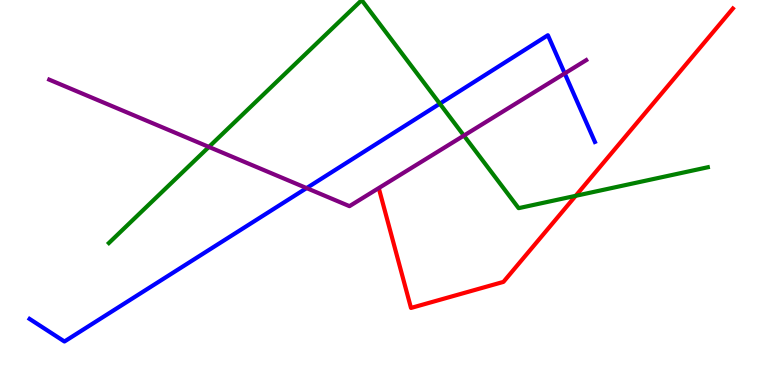[{'lines': ['blue', 'red'], 'intersections': []}, {'lines': ['green', 'red'], 'intersections': [{'x': 7.43, 'y': 4.91}]}, {'lines': ['purple', 'red'], 'intersections': []}, {'lines': ['blue', 'green'], 'intersections': [{'x': 5.68, 'y': 7.31}]}, {'lines': ['blue', 'purple'], 'intersections': [{'x': 3.96, 'y': 5.11}, {'x': 7.29, 'y': 8.09}]}, {'lines': ['green', 'purple'], 'intersections': [{'x': 2.7, 'y': 6.18}, {'x': 5.99, 'y': 6.48}]}]